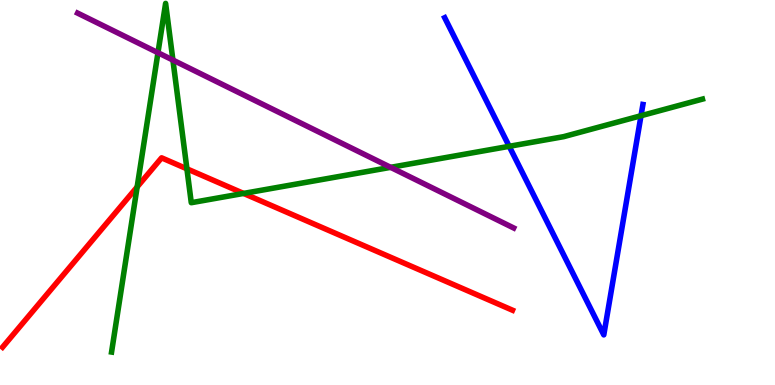[{'lines': ['blue', 'red'], 'intersections': []}, {'lines': ['green', 'red'], 'intersections': [{'x': 1.77, 'y': 5.14}, {'x': 2.41, 'y': 5.61}, {'x': 3.14, 'y': 4.98}]}, {'lines': ['purple', 'red'], 'intersections': []}, {'lines': ['blue', 'green'], 'intersections': [{'x': 6.57, 'y': 6.2}, {'x': 8.27, 'y': 6.99}]}, {'lines': ['blue', 'purple'], 'intersections': []}, {'lines': ['green', 'purple'], 'intersections': [{'x': 2.04, 'y': 8.63}, {'x': 2.23, 'y': 8.44}, {'x': 5.04, 'y': 5.65}]}]